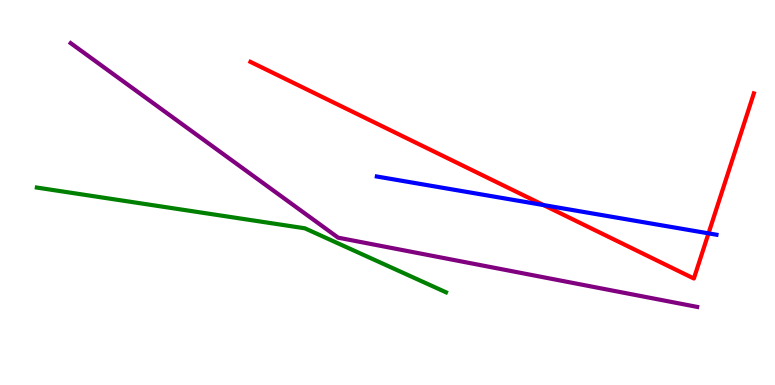[{'lines': ['blue', 'red'], 'intersections': [{'x': 7.01, 'y': 4.67}, {'x': 9.14, 'y': 3.94}]}, {'lines': ['green', 'red'], 'intersections': []}, {'lines': ['purple', 'red'], 'intersections': []}, {'lines': ['blue', 'green'], 'intersections': []}, {'lines': ['blue', 'purple'], 'intersections': []}, {'lines': ['green', 'purple'], 'intersections': []}]